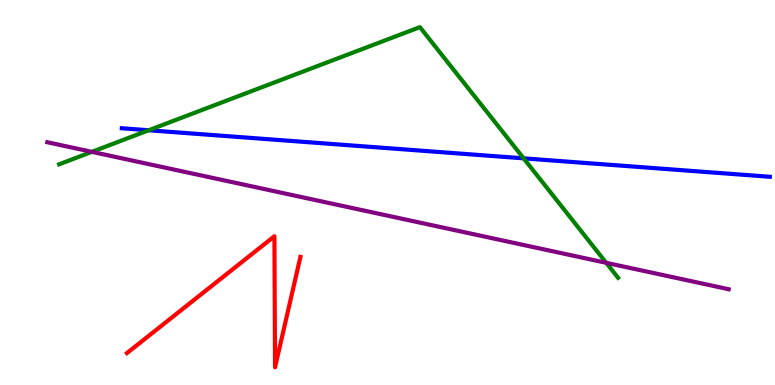[{'lines': ['blue', 'red'], 'intersections': []}, {'lines': ['green', 'red'], 'intersections': []}, {'lines': ['purple', 'red'], 'intersections': []}, {'lines': ['blue', 'green'], 'intersections': [{'x': 1.92, 'y': 6.62}, {'x': 6.76, 'y': 5.89}]}, {'lines': ['blue', 'purple'], 'intersections': []}, {'lines': ['green', 'purple'], 'intersections': [{'x': 1.19, 'y': 6.06}, {'x': 7.82, 'y': 3.17}]}]